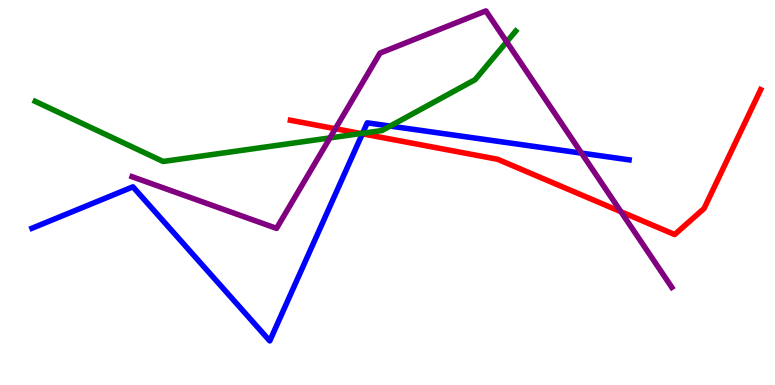[{'lines': ['blue', 'red'], 'intersections': [{'x': 4.68, 'y': 6.52}]}, {'lines': ['green', 'red'], 'intersections': [{'x': 4.66, 'y': 6.53}]}, {'lines': ['purple', 'red'], 'intersections': [{'x': 4.33, 'y': 6.66}, {'x': 8.01, 'y': 4.5}]}, {'lines': ['blue', 'green'], 'intersections': [{'x': 4.68, 'y': 6.54}, {'x': 5.03, 'y': 6.73}]}, {'lines': ['blue', 'purple'], 'intersections': [{'x': 7.5, 'y': 6.02}]}, {'lines': ['green', 'purple'], 'intersections': [{'x': 4.26, 'y': 6.42}, {'x': 6.54, 'y': 8.91}]}]